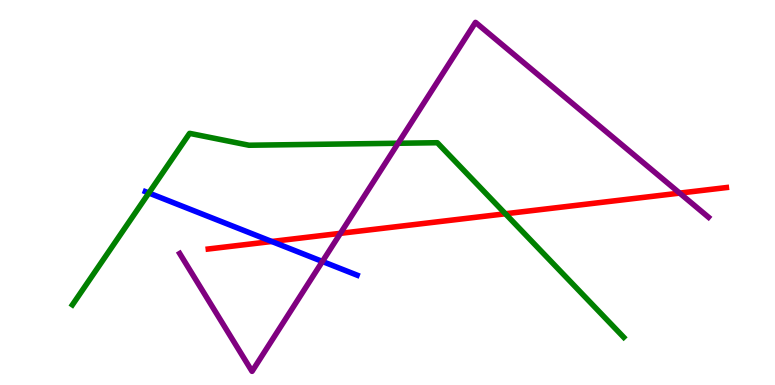[{'lines': ['blue', 'red'], 'intersections': [{'x': 3.51, 'y': 3.73}]}, {'lines': ['green', 'red'], 'intersections': [{'x': 6.52, 'y': 4.45}]}, {'lines': ['purple', 'red'], 'intersections': [{'x': 4.39, 'y': 3.94}, {'x': 8.77, 'y': 4.98}]}, {'lines': ['blue', 'green'], 'intersections': [{'x': 1.92, 'y': 4.99}]}, {'lines': ['blue', 'purple'], 'intersections': [{'x': 4.16, 'y': 3.21}]}, {'lines': ['green', 'purple'], 'intersections': [{'x': 5.14, 'y': 6.28}]}]